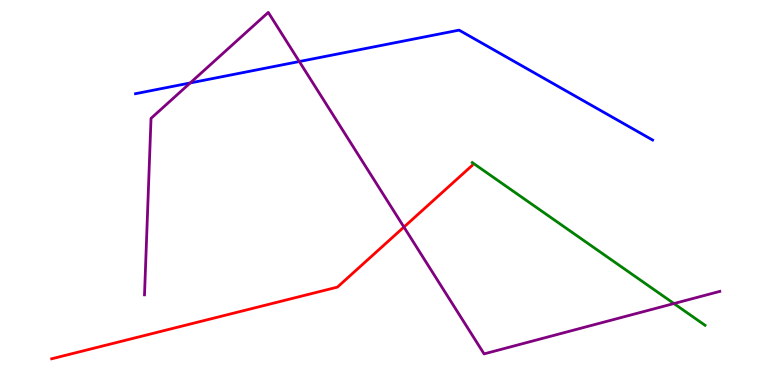[{'lines': ['blue', 'red'], 'intersections': []}, {'lines': ['green', 'red'], 'intersections': []}, {'lines': ['purple', 'red'], 'intersections': [{'x': 5.21, 'y': 4.1}]}, {'lines': ['blue', 'green'], 'intersections': []}, {'lines': ['blue', 'purple'], 'intersections': [{'x': 2.45, 'y': 7.85}, {'x': 3.86, 'y': 8.4}]}, {'lines': ['green', 'purple'], 'intersections': [{'x': 8.7, 'y': 2.12}]}]